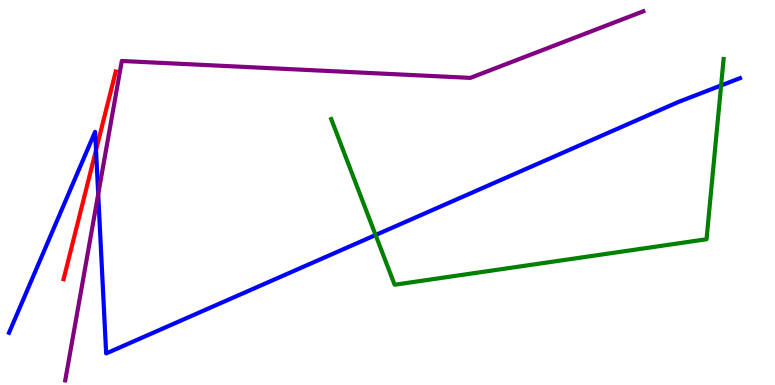[{'lines': ['blue', 'red'], 'intersections': [{'x': 1.24, 'y': 6.1}]}, {'lines': ['green', 'red'], 'intersections': []}, {'lines': ['purple', 'red'], 'intersections': []}, {'lines': ['blue', 'green'], 'intersections': [{'x': 4.85, 'y': 3.9}, {'x': 9.3, 'y': 7.78}]}, {'lines': ['blue', 'purple'], 'intersections': [{'x': 1.27, 'y': 4.96}]}, {'lines': ['green', 'purple'], 'intersections': []}]